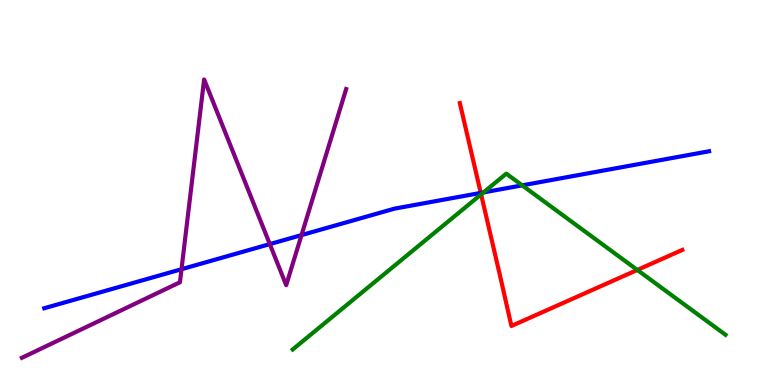[{'lines': ['blue', 'red'], 'intersections': [{'x': 6.2, 'y': 4.99}]}, {'lines': ['green', 'red'], 'intersections': [{'x': 6.21, 'y': 4.95}, {'x': 8.22, 'y': 2.99}]}, {'lines': ['purple', 'red'], 'intersections': []}, {'lines': ['blue', 'green'], 'intersections': [{'x': 6.24, 'y': 5.0}, {'x': 6.74, 'y': 5.19}]}, {'lines': ['blue', 'purple'], 'intersections': [{'x': 2.34, 'y': 3.01}, {'x': 3.48, 'y': 3.66}, {'x': 3.89, 'y': 3.89}]}, {'lines': ['green', 'purple'], 'intersections': []}]